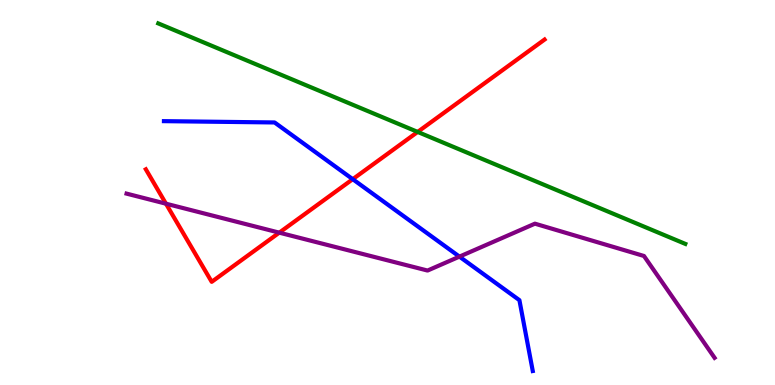[{'lines': ['blue', 'red'], 'intersections': [{'x': 4.55, 'y': 5.35}]}, {'lines': ['green', 'red'], 'intersections': [{'x': 5.39, 'y': 6.57}]}, {'lines': ['purple', 'red'], 'intersections': [{'x': 2.14, 'y': 4.71}, {'x': 3.6, 'y': 3.96}]}, {'lines': ['blue', 'green'], 'intersections': []}, {'lines': ['blue', 'purple'], 'intersections': [{'x': 5.93, 'y': 3.33}]}, {'lines': ['green', 'purple'], 'intersections': []}]